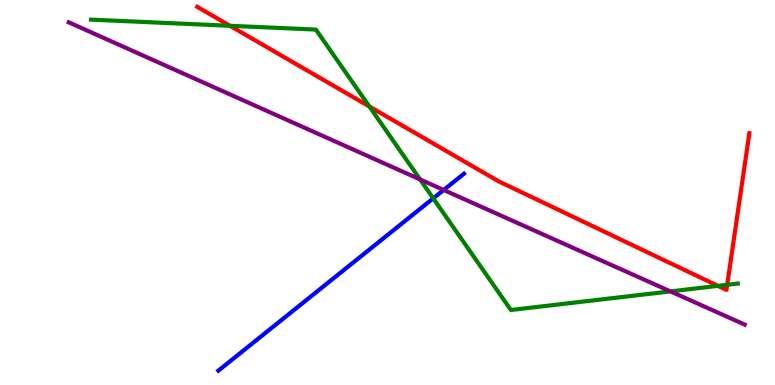[{'lines': ['blue', 'red'], 'intersections': []}, {'lines': ['green', 'red'], 'intersections': [{'x': 2.97, 'y': 9.33}, {'x': 4.77, 'y': 7.23}, {'x': 9.26, 'y': 2.57}, {'x': 9.38, 'y': 2.6}]}, {'lines': ['purple', 'red'], 'intersections': []}, {'lines': ['blue', 'green'], 'intersections': [{'x': 5.59, 'y': 4.85}]}, {'lines': ['blue', 'purple'], 'intersections': [{'x': 5.73, 'y': 5.07}]}, {'lines': ['green', 'purple'], 'intersections': [{'x': 5.42, 'y': 5.34}, {'x': 8.65, 'y': 2.43}]}]